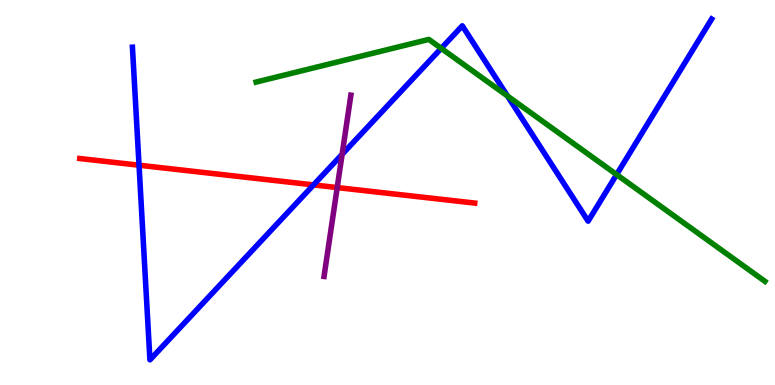[{'lines': ['blue', 'red'], 'intersections': [{'x': 1.79, 'y': 5.71}, {'x': 4.05, 'y': 5.2}]}, {'lines': ['green', 'red'], 'intersections': []}, {'lines': ['purple', 'red'], 'intersections': [{'x': 4.35, 'y': 5.13}]}, {'lines': ['blue', 'green'], 'intersections': [{'x': 5.69, 'y': 8.74}, {'x': 6.55, 'y': 7.5}, {'x': 7.96, 'y': 5.47}]}, {'lines': ['blue', 'purple'], 'intersections': [{'x': 4.41, 'y': 5.99}]}, {'lines': ['green', 'purple'], 'intersections': []}]